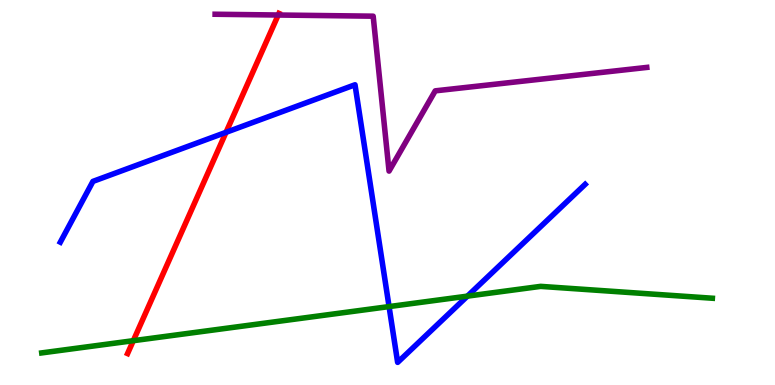[{'lines': ['blue', 'red'], 'intersections': [{'x': 2.92, 'y': 6.56}]}, {'lines': ['green', 'red'], 'intersections': [{'x': 1.72, 'y': 1.15}]}, {'lines': ['purple', 'red'], 'intersections': [{'x': 3.59, 'y': 9.61}]}, {'lines': ['blue', 'green'], 'intersections': [{'x': 5.02, 'y': 2.04}, {'x': 6.03, 'y': 2.31}]}, {'lines': ['blue', 'purple'], 'intersections': []}, {'lines': ['green', 'purple'], 'intersections': []}]